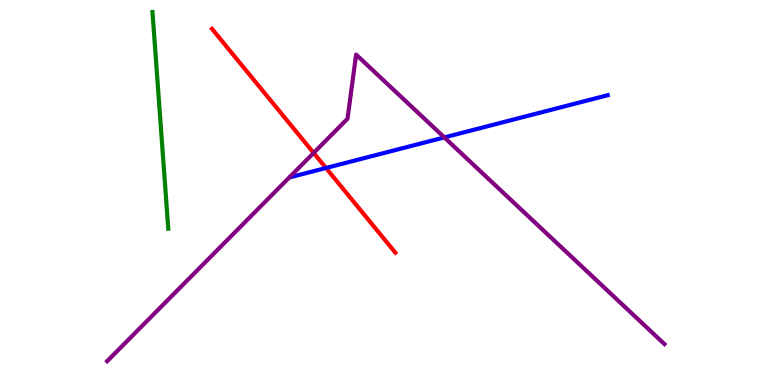[{'lines': ['blue', 'red'], 'intersections': [{'x': 4.21, 'y': 5.64}]}, {'lines': ['green', 'red'], 'intersections': []}, {'lines': ['purple', 'red'], 'intersections': [{'x': 4.05, 'y': 6.03}]}, {'lines': ['blue', 'green'], 'intersections': []}, {'lines': ['blue', 'purple'], 'intersections': [{'x': 5.73, 'y': 6.43}]}, {'lines': ['green', 'purple'], 'intersections': []}]